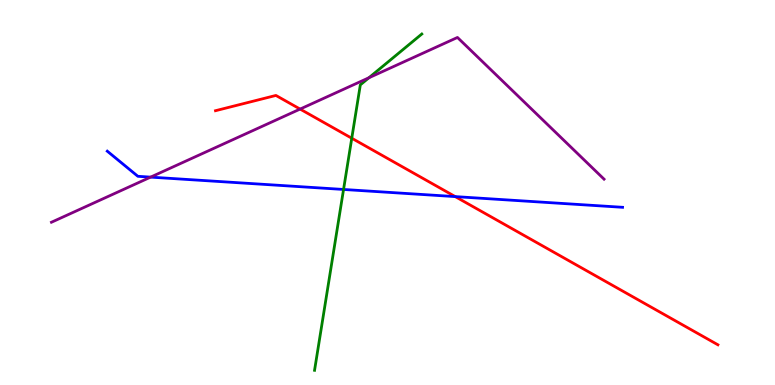[{'lines': ['blue', 'red'], 'intersections': [{'x': 5.87, 'y': 4.89}]}, {'lines': ['green', 'red'], 'intersections': [{'x': 4.54, 'y': 6.41}]}, {'lines': ['purple', 'red'], 'intersections': [{'x': 3.87, 'y': 7.17}]}, {'lines': ['blue', 'green'], 'intersections': [{'x': 4.43, 'y': 5.08}]}, {'lines': ['blue', 'purple'], 'intersections': [{'x': 1.94, 'y': 5.4}]}, {'lines': ['green', 'purple'], 'intersections': [{'x': 4.76, 'y': 7.98}]}]